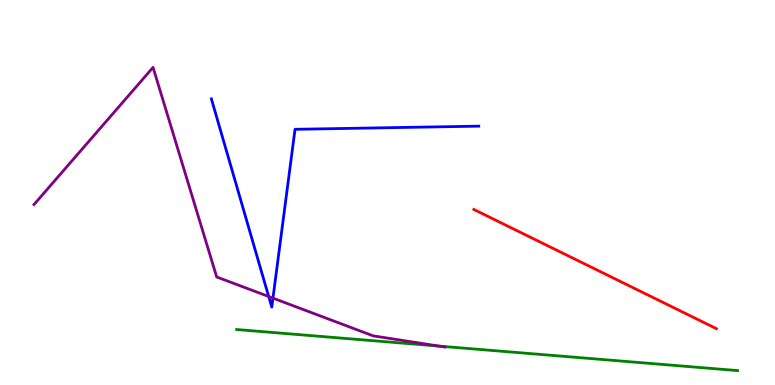[{'lines': ['blue', 'red'], 'intersections': []}, {'lines': ['green', 'red'], 'intersections': []}, {'lines': ['purple', 'red'], 'intersections': []}, {'lines': ['blue', 'green'], 'intersections': []}, {'lines': ['blue', 'purple'], 'intersections': [{'x': 3.47, 'y': 2.3}, {'x': 3.52, 'y': 2.26}]}, {'lines': ['green', 'purple'], 'intersections': [{'x': 5.66, 'y': 1.01}]}]